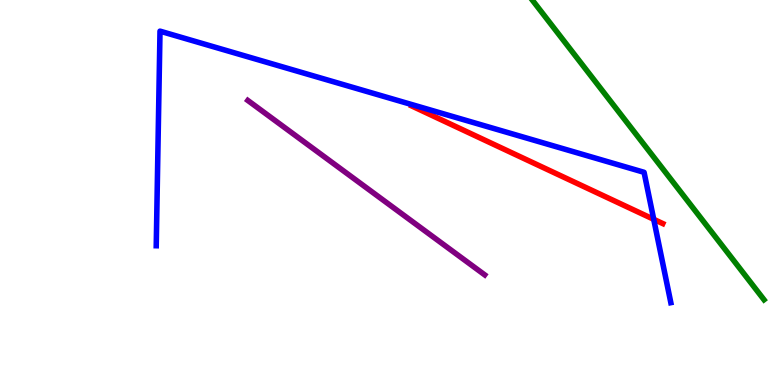[{'lines': ['blue', 'red'], 'intersections': [{'x': 8.44, 'y': 4.3}]}, {'lines': ['green', 'red'], 'intersections': []}, {'lines': ['purple', 'red'], 'intersections': []}, {'lines': ['blue', 'green'], 'intersections': []}, {'lines': ['blue', 'purple'], 'intersections': []}, {'lines': ['green', 'purple'], 'intersections': []}]